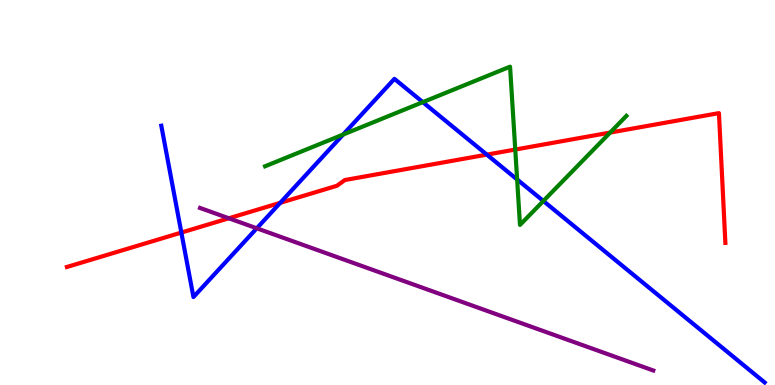[{'lines': ['blue', 'red'], 'intersections': [{'x': 2.34, 'y': 3.96}, {'x': 3.62, 'y': 4.73}, {'x': 6.28, 'y': 5.98}]}, {'lines': ['green', 'red'], 'intersections': [{'x': 6.65, 'y': 6.12}, {'x': 7.87, 'y': 6.56}]}, {'lines': ['purple', 'red'], 'intersections': [{'x': 2.95, 'y': 4.33}]}, {'lines': ['blue', 'green'], 'intersections': [{'x': 4.43, 'y': 6.51}, {'x': 5.46, 'y': 7.35}, {'x': 6.67, 'y': 5.34}, {'x': 7.01, 'y': 4.78}]}, {'lines': ['blue', 'purple'], 'intersections': [{'x': 3.31, 'y': 4.07}]}, {'lines': ['green', 'purple'], 'intersections': []}]